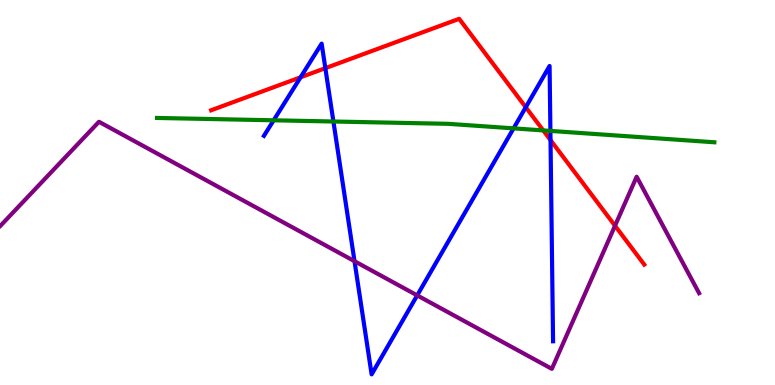[{'lines': ['blue', 'red'], 'intersections': [{'x': 3.88, 'y': 7.99}, {'x': 4.2, 'y': 8.23}, {'x': 6.78, 'y': 7.21}, {'x': 7.1, 'y': 6.36}]}, {'lines': ['green', 'red'], 'intersections': [{'x': 7.01, 'y': 6.61}]}, {'lines': ['purple', 'red'], 'intersections': [{'x': 7.94, 'y': 4.14}]}, {'lines': ['blue', 'green'], 'intersections': [{'x': 3.53, 'y': 6.88}, {'x': 4.3, 'y': 6.84}, {'x': 6.63, 'y': 6.67}, {'x': 7.1, 'y': 6.6}]}, {'lines': ['blue', 'purple'], 'intersections': [{'x': 4.57, 'y': 3.22}, {'x': 5.38, 'y': 2.33}]}, {'lines': ['green', 'purple'], 'intersections': []}]